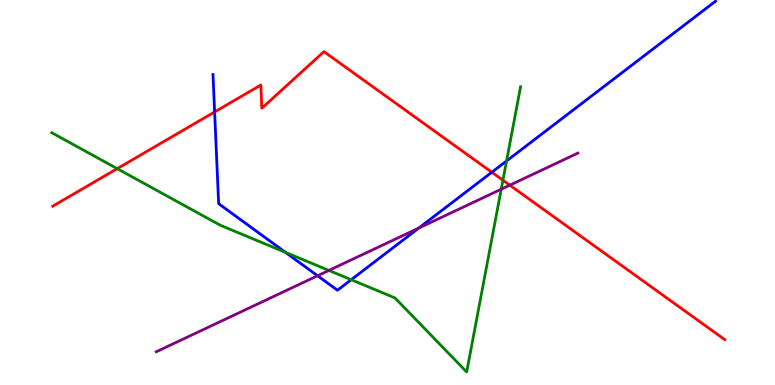[{'lines': ['blue', 'red'], 'intersections': [{'x': 2.77, 'y': 7.09}, {'x': 6.35, 'y': 5.53}]}, {'lines': ['green', 'red'], 'intersections': [{'x': 1.51, 'y': 5.62}, {'x': 6.49, 'y': 5.32}]}, {'lines': ['purple', 'red'], 'intersections': [{'x': 6.58, 'y': 5.19}]}, {'lines': ['blue', 'green'], 'intersections': [{'x': 3.68, 'y': 3.45}, {'x': 4.53, 'y': 2.73}, {'x': 6.54, 'y': 5.82}]}, {'lines': ['blue', 'purple'], 'intersections': [{'x': 4.1, 'y': 2.84}, {'x': 5.4, 'y': 4.08}]}, {'lines': ['green', 'purple'], 'intersections': [{'x': 4.24, 'y': 2.98}, {'x': 6.47, 'y': 5.09}]}]